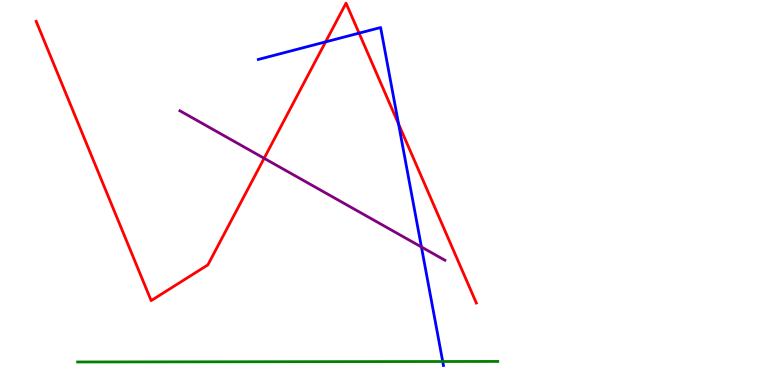[{'lines': ['blue', 'red'], 'intersections': [{'x': 4.2, 'y': 8.91}, {'x': 4.63, 'y': 9.14}, {'x': 5.14, 'y': 6.78}]}, {'lines': ['green', 'red'], 'intersections': []}, {'lines': ['purple', 'red'], 'intersections': [{'x': 3.41, 'y': 5.89}]}, {'lines': ['blue', 'green'], 'intersections': [{'x': 5.71, 'y': 0.61}]}, {'lines': ['blue', 'purple'], 'intersections': [{'x': 5.44, 'y': 3.58}]}, {'lines': ['green', 'purple'], 'intersections': []}]